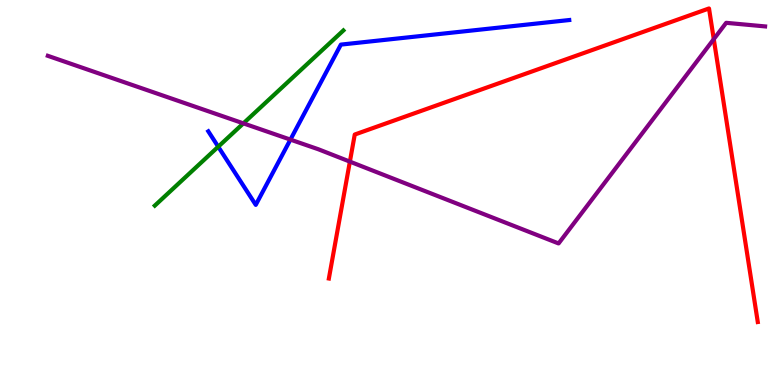[{'lines': ['blue', 'red'], 'intersections': []}, {'lines': ['green', 'red'], 'intersections': []}, {'lines': ['purple', 'red'], 'intersections': [{'x': 4.51, 'y': 5.8}, {'x': 9.21, 'y': 8.98}]}, {'lines': ['blue', 'green'], 'intersections': [{'x': 2.82, 'y': 6.19}]}, {'lines': ['blue', 'purple'], 'intersections': [{'x': 3.75, 'y': 6.37}]}, {'lines': ['green', 'purple'], 'intersections': [{'x': 3.14, 'y': 6.8}]}]